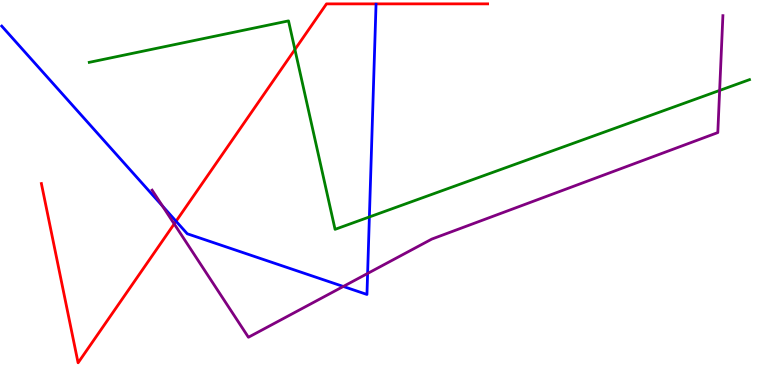[{'lines': ['blue', 'red'], 'intersections': [{'x': 2.27, 'y': 4.25}]}, {'lines': ['green', 'red'], 'intersections': [{'x': 3.81, 'y': 8.71}]}, {'lines': ['purple', 'red'], 'intersections': [{'x': 2.25, 'y': 4.18}]}, {'lines': ['blue', 'green'], 'intersections': [{'x': 4.77, 'y': 4.36}]}, {'lines': ['blue', 'purple'], 'intersections': [{'x': 2.1, 'y': 4.65}, {'x': 4.43, 'y': 2.56}, {'x': 4.74, 'y': 2.9}]}, {'lines': ['green', 'purple'], 'intersections': [{'x': 9.29, 'y': 7.65}]}]